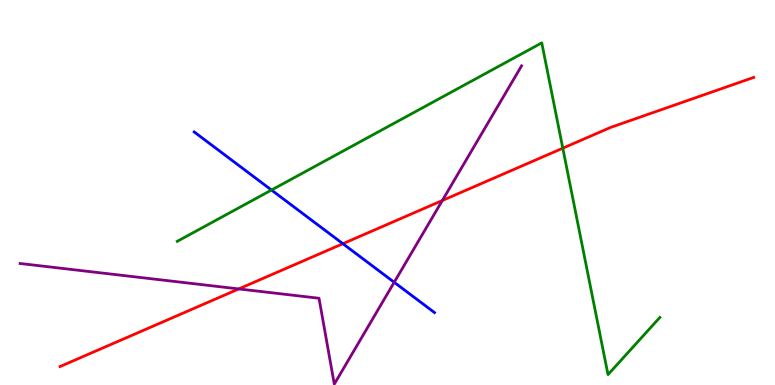[{'lines': ['blue', 'red'], 'intersections': [{'x': 4.42, 'y': 3.67}]}, {'lines': ['green', 'red'], 'intersections': [{'x': 7.26, 'y': 6.15}]}, {'lines': ['purple', 'red'], 'intersections': [{'x': 3.08, 'y': 2.5}, {'x': 5.71, 'y': 4.79}]}, {'lines': ['blue', 'green'], 'intersections': [{'x': 3.5, 'y': 5.06}]}, {'lines': ['blue', 'purple'], 'intersections': [{'x': 5.09, 'y': 2.67}]}, {'lines': ['green', 'purple'], 'intersections': []}]